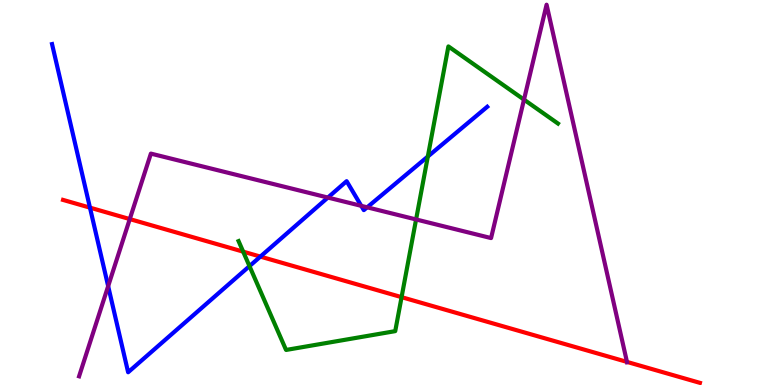[{'lines': ['blue', 'red'], 'intersections': [{'x': 1.16, 'y': 4.61}, {'x': 3.36, 'y': 3.34}]}, {'lines': ['green', 'red'], 'intersections': [{'x': 3.14, 'y': 3.46}, {'x': 5.18, 'y': 2.28}]}, {'lines': ['purple', 'red'], 'intersections': [{'x': 1.67, 'y': 4.31}, {'x': 8.09, 'y': 0.6}]}, {'lines': ['blue', 'green'], 'intersections': [{'x': 3.22, 'y': 3.09}, {'x': 5.52, 'y': 5.93}]}, {'lines': ['blue', 'purple'], 'intersections': [{'x': 1.4, 'y': 2.57}, {'x': 4.23, 'y': 4.87}, {'x': 4.66, 'y': 4.65}, {'x': 4.74, 'y': 4.62}]}, {'lines': ['green', 'purple'], 'intersections': [{'x': 5.37, 'y': 4.3}, {'x': 6.76, 'y': 7.41}]}]